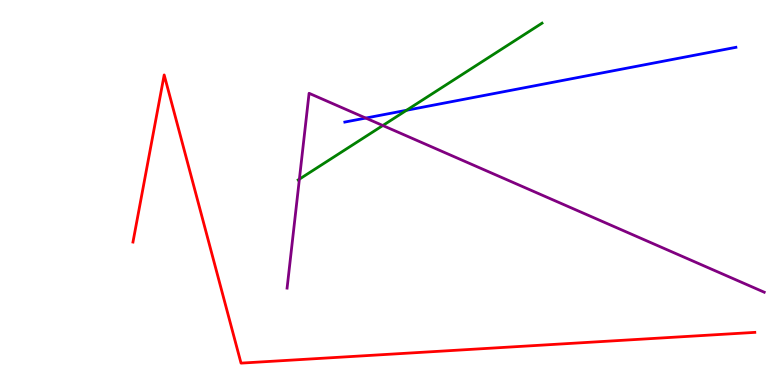[{'lines': ['blue', 'red'], 'intersections': []}, {'lines': ['green', 'red'], 'intersections': []}, {'lines': ['purple', 'red'], 'intersections': []}, {'lines': ['blue', 'green'], 'intersections': [{'x': 5.25, 'y': 7.14}]}, {'lines': ['blue', 'purple'], 'intersections': [{'x': 4.72, 'y': 6.93}]}, {'lines': ['green', 'purple'], 'intersections': [{'x': 3.86, 'y': 5.35}, {'x': 4.94, 'y': 6.74}]}]